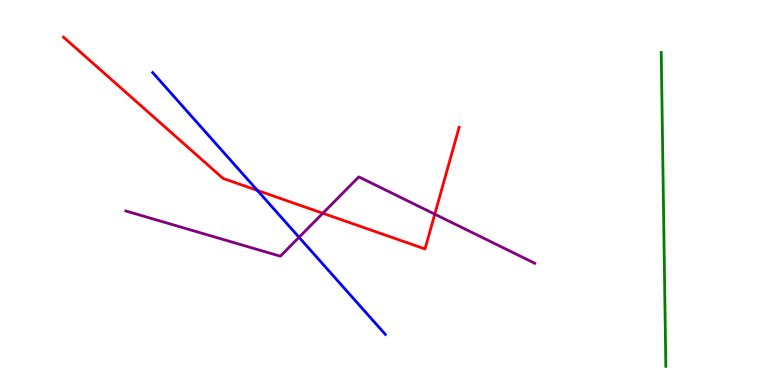[{'lines': ['blue', 'red'], 'intersections': [{'x': 3.32, 'y': 5.05}]}, {'lines': ['green', 'red'], 'intersections': []}, {'lines': ['purple', 'red'], 'intersections': [{'x': 4.17, 'y': 4.46}, {'x': 5.61, 'y': 4.44}]}, {'lines': ['blue', 'green'], 'intersections': []}, {'lines': ['blue', 'purple'], 'intersections': [{'x': 3.86, 'y': 3.84}]}, {'lines': ['green', 'purple'], 'intersections': []}]